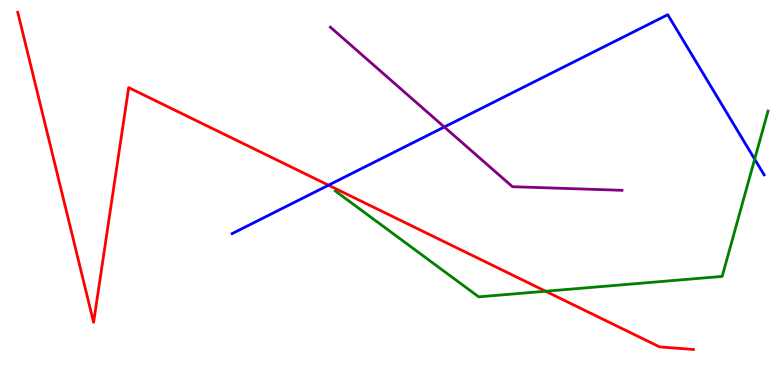[{'lines': ['blue', 'red'], 'intersections': [{'x': 4.24, 'y': 5.19}]}, {'lines': ['green', 'red'], 'intersections': [{'x': 7.04, 'y': 2.44}]}, {'lines': ['purple', 'red'], 'intersections': []}, {'lines': ['blue', 'green'], 'intersections': [{'x': 9.74, 'y': 5.87}]}, {'lines': ['blue', 'purple'], 'intersections': [{'x': 5.73, 'y': 6.7}]}, {'lines': ['green', 'purple'], 'intersections': []}]